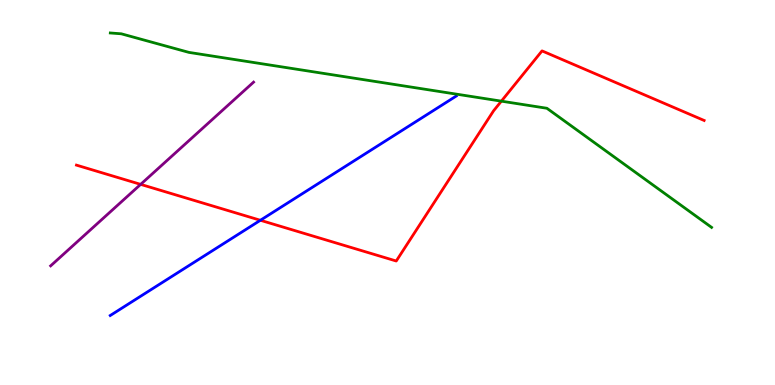[{'lines': ['blue', 'red'], 'intersections': [{'x': 3.36, 'y': 4.28}]}, {'lines': ['green', 'red'], 'intersections': [{'x': 6.47, 'y': 7.37}]}, {'lines': ['purple', 'red'], 'intersections': [{'x': 1.81, 'y': 5.21}]}, {'lines': ['blue', 'green'], 'intersections': []}, {'lines': ['blue', 'purple'], 'intersections': []}, {'lines': ['green', 'purple'], 'intersections': []}]